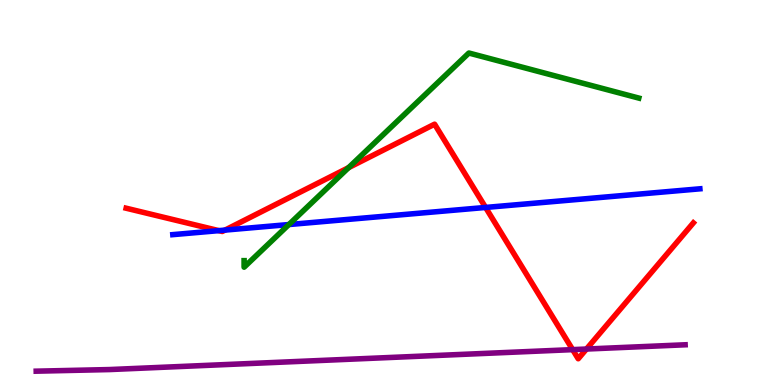[{'lines': ['blue', 'red'], 'intersections': [{'x': 2.82, 'y': 4.01}, {'x': 2.9, 'y': 4.02}, {'x': 6.27, 'y': 4.61}]}, {'lines': ['green', 'red'], 'intersections': [{'x': 4.5, 'y': 5.65}]}, {'lines': ['purple', 'red'], 'intersections': [{'x': 7.39, 'y': 0.919}, {'x': 7.57, 'y': 0.934}]}, {'lines': ['blue', 'green'], 'intersections': [{'x': 3.73, 'y': 4.17}]}, {'lines': ['blue', 'purple'], 'intersections': []}, {'lines': ['green', 'purple'], 'intersections': []}]